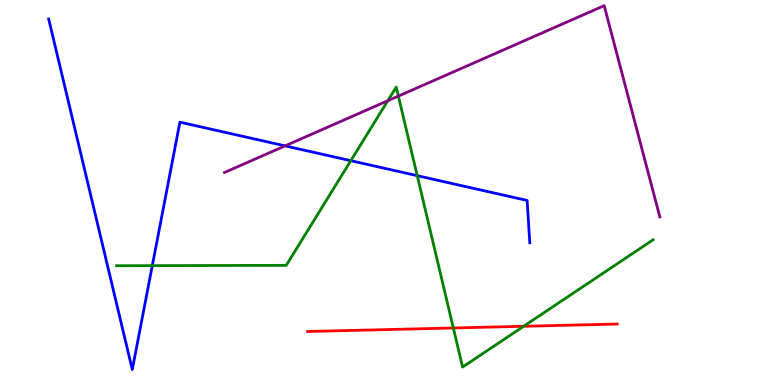[{'lines': ['blue', 'red'], 'intersections': []}, {'lines': ['green', 'red'], 'intersections': [{'x': 5.85, 'y': 1.48}, {'x': 6.76, 'y': 1.52}]}, {'lines': ['purple', 'red'], 'intersections': []}, {'lines': ['blue', 'green'], 'intersections': [{'x': 1.97, 'y': 3.1}, {'x': 4.53, 'y': 5.83}, {'x': 5.38, 'y': 5.44}]}, {'lines': ['blue', 'purple'], 'intersections': [{'x': 3.68, 'y': 6.21}]}, {'lines': ['green', 'purple'], 'intersections': [{'x': 5.0, 'y': 7.38}, {'x': 5.14, 'y': 7.5}]}]